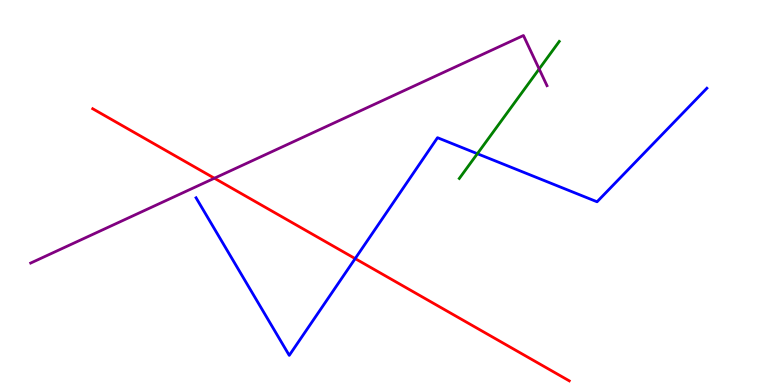[{'lines': ['blue', 'red'], 'intersections': [{'x': 4.58, 'y': 3.28}]}, {'lines': ['green', 'red'], 'intersections': []}, {'lines': ['purple', 'red'], 'intersections': [{'x': 2.77, 'y': 5.37}]}, {'lines': ['blue', 'green'], 'intersections': [{'x': 6.16, 'y': 6.01}]}, {'lines': ['blue', 'purple'], 'intersections': []}, {'lines': ['green', 'purple'], 'intersections': [{'x': 6.96, 'y': 8.21}]}]